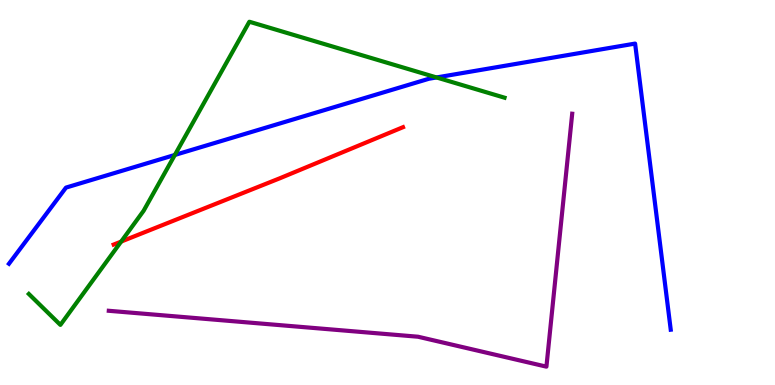[{'lines': ['blue', 'red'], 'intersections': []}, {'lines': ['green', 'red'], 'intersections': [{'x': 1.56, 'y': 3.73}]}, {'lines': ['purple', 'red'], 'intersections': []}, {'lines': ['blue', 'green'], 'intersections': [{'x': 2.26, 'y': 5.98}, {'x': 5.63, 'y': 7.99}]}, {'lines': ['blue', 'purple'], 'intersections': []}, {'lines': ['green', 'purple'], 'intersections': []}]